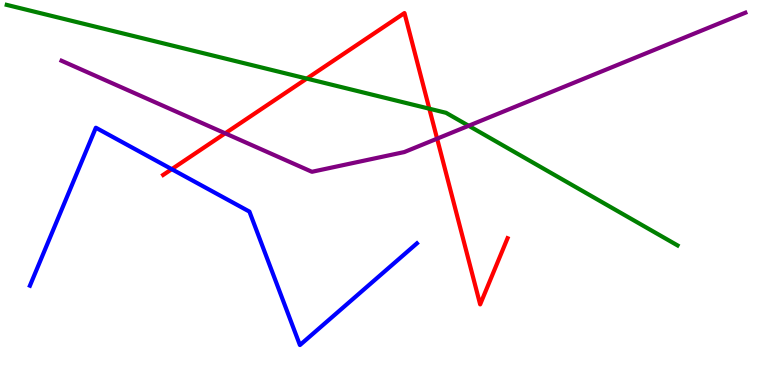[{'lines': ['blue', 'red'], 'intersections': [{'x': 2.22, 'y': 5.61}]}, {'lines': ['green', 'red'], 'intersections': [{'x': 3.96, 'y': 7.96}, {'x': 5.54, 'y': 7.18}]}, {'lines': ['purple', 'red'], 'intersections': [{'x': 2.91, 'y': 6.54}, {'x': 5.64, 'y': 6.4}]}, {'lines': ['blue', 'green'], 'intersections': []}, {'lines': ['blue', 'purple'], 'intersections': []}, {'lines': ['green', 'purple'], 'intersections': [{'x': 6.05, 'y': 6.73}]}]